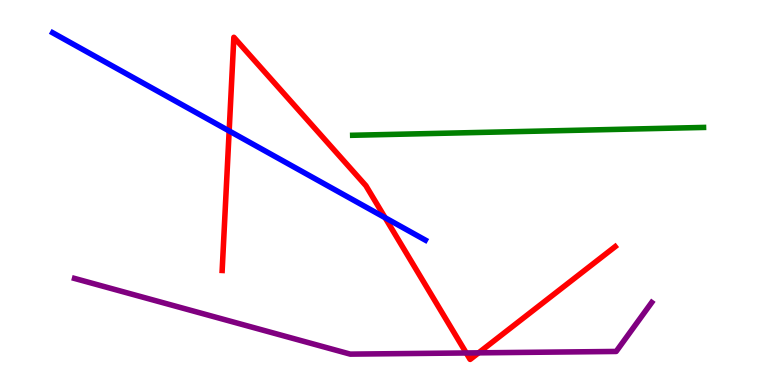[{'lines': ['blue', 'red'], 'intersections': [{'x': 2.96, 'y': 6.6}, {'x': 4.97, 'y': 4.35}]}, {'lines': ['green', 'red'], 'intersections': []}, {'lines': ['purple', 'red'], 'intersections': [{'x': 6.02, 'y': 0.832}, {'x': 6.18, 'y': 0.835}]}, {'lines': ['blue', 'green'], 'intersections': []}, {'lines': ['blue', 'purple'], 'intersections': []}, {'lines': ['green', 'purple'], 'intersections': []}]